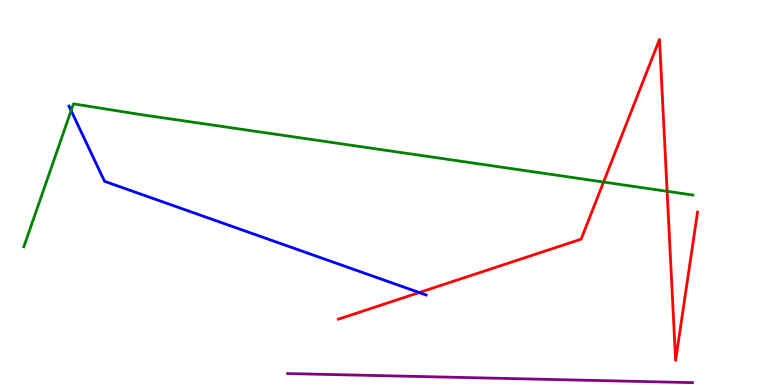[{'lines': ['blue', 'red'], 'intersections': [{'x': 5.41, 'y': 2.4}]}, {'lines': ['green', 'red'], 'intersections': [{'x': 7.79, 'y': 5.27}, {'x': 8.61, 'y': 5.03}]}, {'lines': ['purple', 'red'], 'intersections': []}, {'lines': ['blue', 'green'], 'intersections': [{'x': 0.918, 'y': 7.13}]}, {'lines': ['blue', 'purple'], 'intersections': []}, {'lines': ['green', 'purple'], 'intersections': []}]